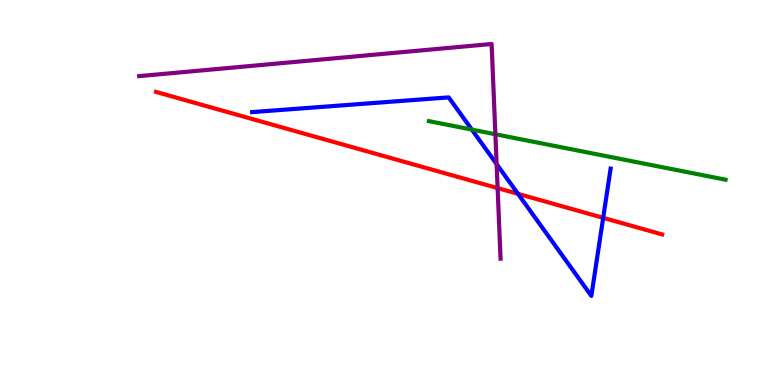[{'lines': ['blue', 'red'], 'intersections': [{'x': 6.68, 'y': 4.97}, {'x': 7.78, 'y': 4.34}]}, {'lines': ['green', 'red'], 'intersections': []}, {'lines': ['purple', 'red'], 'intersections': [{'x': 6.42, 'y': 5.11}]}, {'lines': ['blue', 'green'], 'intersections': [{'x': 6.09, 'y': 6.63}]}, {'lines': ['blue', 'purple'], 'intersections': [{'x': 6.41, 'y': 5.74}]}, {'lines': ['green', 'purple'], 'intersections': [{'x': 6.39, 'y': 6.51}]}]